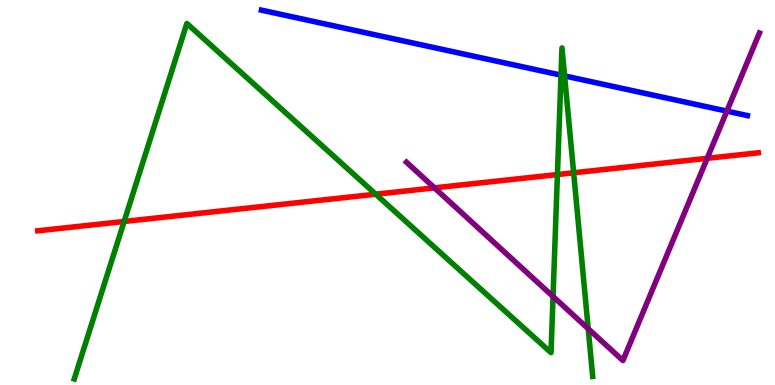[{'lines': ['blue', 'red'], 'intersections': []}, {'lines': ['green', 'red'], 'intersections': [{'x': 1.6, 'y': 4.25}, {'x': 4.85, 'y': 4.96}, {'x': 7.19, 'y': 5.47}, {'x': 7.4, 'y': 5.51}]}, {'lines': ['purple', 'red'], 'intersections': [{'x': 5.61, 'y': 5.12}, {'x': 9.13, 'y': 5.89}]}, {'lines': ['blue', 'green'], 'intersections': [{'x': 7.24, 'y': 8.05}, {'x': 7.28, 'y': 8.03}]}, {'lines': ['blue', 'purple'], 'intersections': [{'x': 9.38, 'y': 7.11}]}, {'lines': ['green', 'purple'], 'intersections': [{'x': 7.14, 'y': 2.3}, {'x': 7.59, 'y': 1.46}]}]